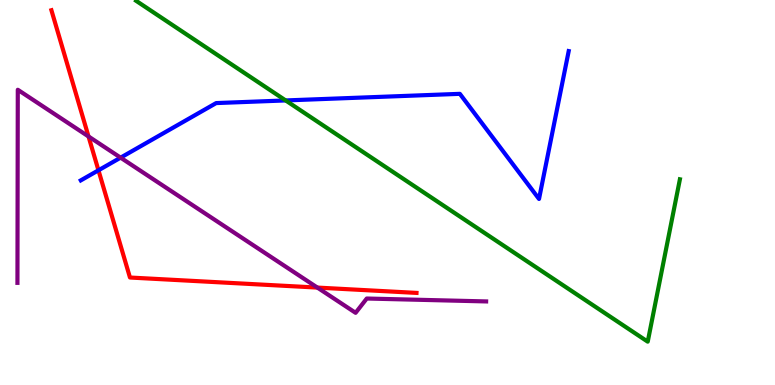[{'lines': ['blue', 'red'], 'intersections': [{'x': 1.27, 'y': 5.58}]}, {'lines': ['green', 'red'], 'intersections': []}, {'lines': ['purple', 'red'], 'intersections': [{'x': 1.14, 'y': 6.46}, {'x': 4.1, 'y': 2.53}]}, {'lines': ['blue', 'green'], 'intersections': [{'x': 3.69, 'y': 7.39}]}, {'lines': ['blue', 'purple'], 'intersections': [{'x': 1.56, 'y': 5.91}]}, {'lines': ['green', 'purple'], 'intersections': []}]